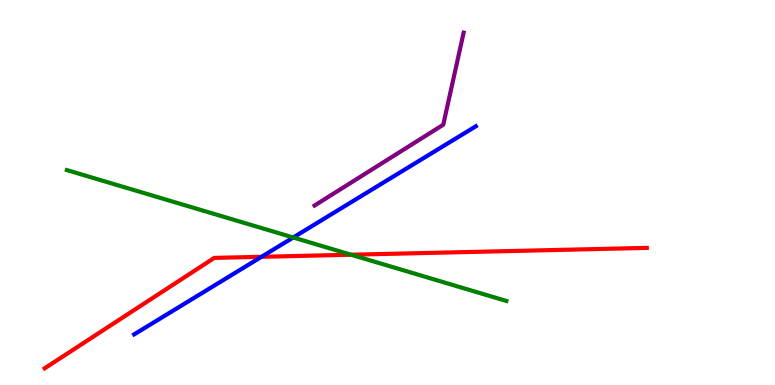[{'lines': ['blue', 'red'], 'intersections': [{'x': 3.37, 'y': 3.33}]}, {'lines': ['green', 'red'], 'intersections': [{'x': 4.53, 'y': 3.38}]}, {'lines': ['purple', 'red'], 'intersections': []}, {'lines': ['blue', 'green'], 'intersections': [{'x': 3.78, 'y': 3.83}]}, {'lines': ['blue', 'purple'], 'intersections': []}, {'lines': ['green', 'purple'], 'intersections': []}]